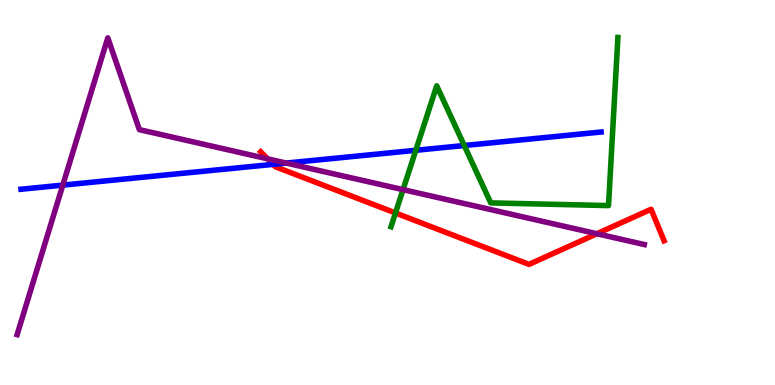[{'lines': ['blue', 'red'], 'intersections': [{'x': 3.52, 'y': 5.73}]}, {'lines': ['green', 'red'], 'intersections': [{'x': 5.1, 'y': 4.47}]}, {'lines': ['purple', 'red'], 'intersections': [{'x': 3.45, 'y': 5.87}, {'x': 7.7, 'y': 3.93}]}, {'lines': ['blue', 'green'], 'intersections': [{'x': 5.37, 'y': 6.1}, {'x': 5.99, 'y': 6.22}]}, {'lines': ['blue', 'purple'], 'intersections': [{'x': 0.81, 'y': 5.19}, {'x': 3.69, 'y': 5.76}]}, {'lines': ['green', 'purple'], 'intersections': [{'x': 5.2, 'y': 5.07}]}]